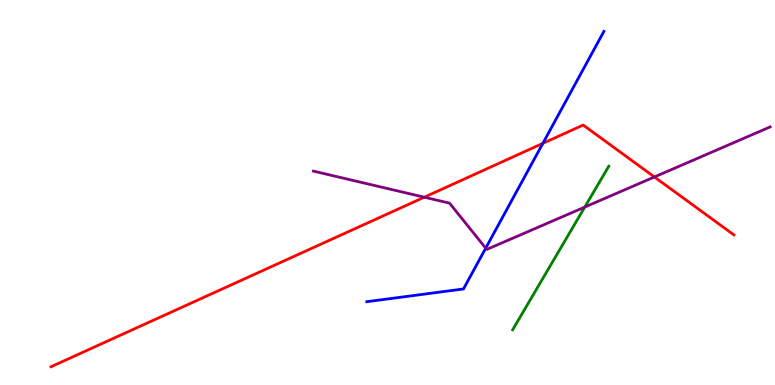[{'lines': ['blue', 'red'], 'intersections': [{'x': 7.0, 'y': 6.28}]}, {'lines': ['green', 'red'], 'intersections': []}, {'lines': ['purple', 'red'], 'intersections': [{'x': 5.47, 'y': 4.88}, {'x': 8.44, 'y': 5.4}]}, {'lines': ['blue', 'green'], 'intersections': []}, {'lines': ['blue', 'purple'], 'intersections': [{'x': 6.27, 'y': 3.55}]}, {'lines': ['green', 'purple'], 'intersections': [{'x': 7.55, 'y': 4.62}]}]